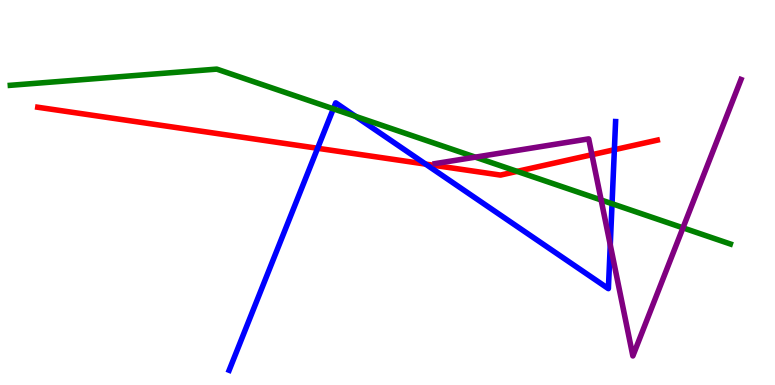[{'lines': ['blue', 'red'], 'intersections': [{'x': 4.1, 'y': 6.15}, {'x': 5.49, 'y': 5.74}, {'x': 7.93, 'y': 6.11}]}, {'lines': ['green', 'red'], 'intersections': [{'x': 6.67, 'y': 5.55}]}, {'lines': ['purple', 'red'], 'intersections': [{'x': 7.64, 'y': 5.98}]}, {'lines': ['blue', 'green'], 'intersections': [{'x': 4.3, 'y': 7.17}, {'x': 4.59, 'y': 6.98}, {'x': 7.9, 'y': 4.71}]}, {'lines': ['blue', 'purple'], 'intersections': [{'x': 7.87, 'y': 3.64}]}, {'lines': ['green', 'purple'], 'intersections': [{'x': 6.13, 'y': 5.92}, {'x': 7.76, 'y': 4.81}, {'x': 8.81, 'y': 4.08}]}]